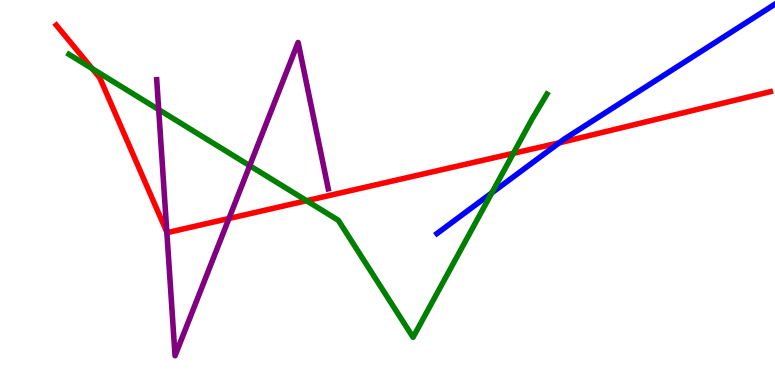[{'lines': ['blue', 'red'], 'intersections': [{'x': 7.22, 'y': 6.29}]}, {'lines': ['green', 'red'], 'intersections': [{'x': 1.19, 'y': 8.22}, {'x': 3.96, 'y': 4.79}, {'x': 6.62, 'y': 6.02}]}, {'lines': ['purple', 'red'], 'intersections': [{'x': 2.15, 'y': 3.97}, {'x': 2.95, 'y': 4.33}]}, {'lines': ['blue', 'green'], 'intersections': [{'x': 6.35, 'y': 4.99}]}, {'lines': ['blue', 'purple'], 'intersections': []}, {'lines': ['green', 'purple'], 'intersections': [{'x': 2.05, 'y': 7.15}, {'x': 3.22, 'y': 5.7}]}]